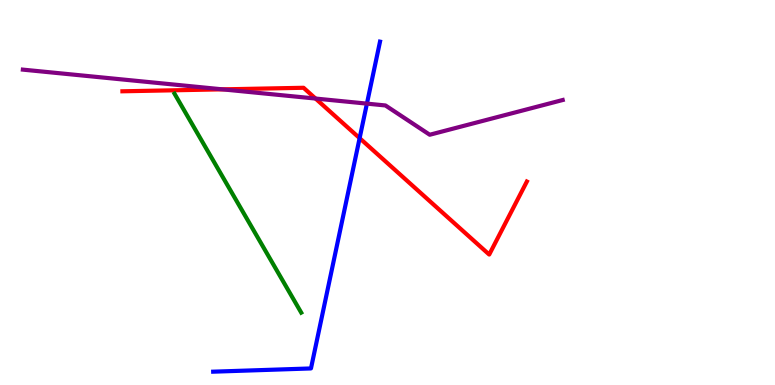[{'lines': ['blue', 'red'], 'intersections': [{'x': 4.64, 'y': 6.41}]}, {'lines': ['green', 'red'], 'intersections': []}, {'lines': ['purple', 'red'], 'intersections': [{'x': 2.87, 'y': 7.68}, {'x': 4.07, 'y': 7.44}]}, {'lines': ['blue', 'green'], 'intersections': []}, {'lines': ['blue', 'purple'], 'intersections': [{'x': 4.73, 'y': 7.31}]}, {'lines': ['green', 'purple'], 'intersections': []}]